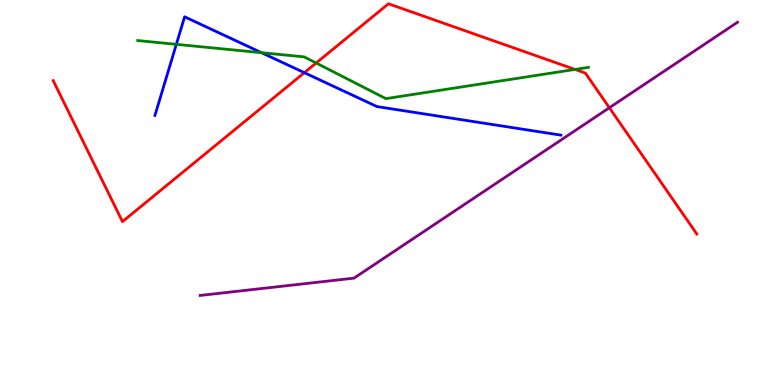[{'lines': ['blue', 'red'], 'intersections': [{'x': 3.93, 'y': 8.11}]}, {'lines': ['green', 'red'], 'intersections': [{'x': 4.08, 'y': 8.36}, {'x': 7.42, 'y': 8.2}]}, {'lines': ['purple', 'red'], 'intersections': [{'x': 7.86, 'y': 7.2}]}, {'lines': ['blue', 'green'], 'intersections': [{'x': 2.28, 'y': 8.85}, {'x': 3.37, 'y': 8.63}]}, {'lines': ['blue', 'purple'], 'intersections': []}, {'lines': ['green', 'purple'], 'intersections': []}]